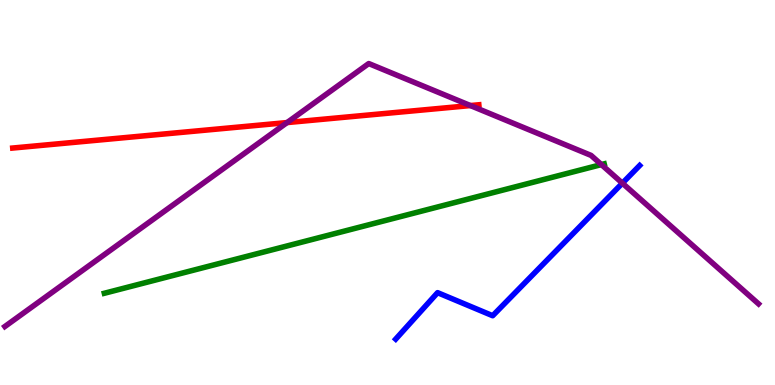[{'lines': ['blue', 'red'], 'intersections': []}, {'lines': ['green', 'red'], 'intersections': []}, {'lines': ['purple', 'red'], 'intersections': [{'x': 3.7, 'y': 6.82}, {'x': 6.07, 'y': 7.26}]}, {'lines': ['blue', 'green'], 'intersections': []}, {'lines': ['blue', 'purple'], 'intersections': [{'x': 8.03, 'y': 5.24}]}, {'lines': ['green', 'purple'], 'intersections': [{'x': 7.76, 'y': 5.73}]}]